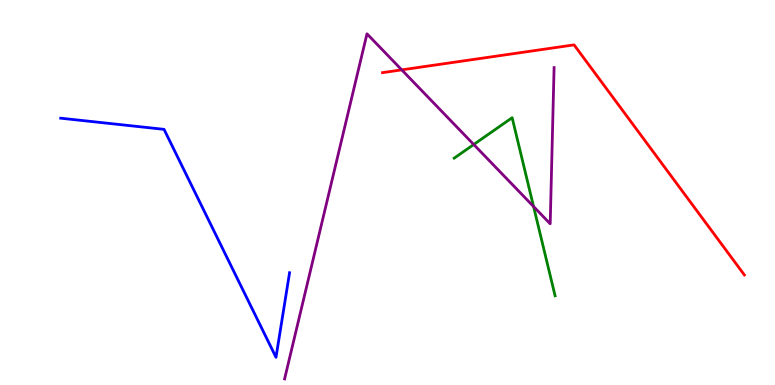[{'lines': ['blue', 'red'], 'intersections': []}, {'lines': ['green', 'red'], 'intersections': []}, {'lines': ['purple', 'red'], 'intersections': [{'x': 5.18, 'y': 8.19}]}, {'lines': ['blue', 'green'], 'intersections': []}, {'lines': ['blue', 'purple'], 'intersections': []}, {'lines': ['green', 'purple'], 'intersections': [{'x': 6.11, 'y': 6.25}, {'x': 6.88, 'y': 4.64}]}]